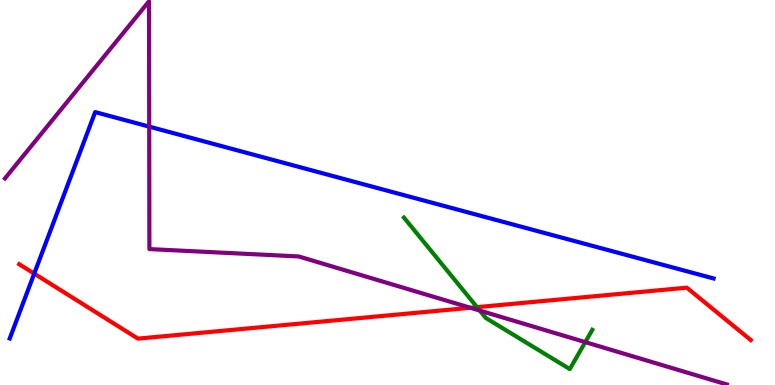[{'lines': ['blue', 'red'], 'intersections': [{'x': 0.442, 'y': 2.89}]}, {'lines': ['green', 'red'], 'intersections': [{'x': 6.15, 'y': 2.02}]}, {'lines': ['purple', 'red'], 'intersections': [{'x': 6.07, 'y': 2.01}]}, {'lines': ['blue', 'green'], 'intersections': []}, {'lines': ['blue', 'purple'], 'intersections': [{'x': 1.93, 'y': 6.71}]}, {'lines': ['green', 'purple'], 'intersections': [{'x': 6.19, 'y': 1.93}, {'x': 7.55, 'y': 1.11}]}]